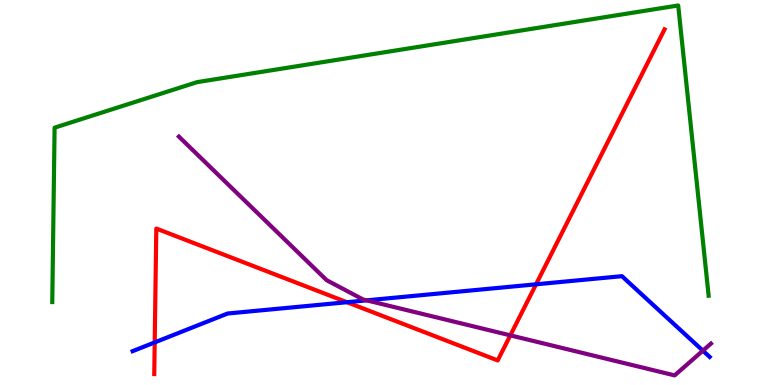[{'lines': ['blue', 'red'], 'intersections': [{'x': 2.0, 'y': 1.11}, {'x': 4.48, 'y': 2.15}, {'x': 6.92, 'y': 2.62}]}, {'lines': ['green', 'red'], 'intersections': []}, {'lines': ['purple', 'red'], 'intersections': [{'x': 6.58, 'y': 1.29}]}, {'lines': ['blue', 'green'], 'intersections': []}, {'lines': ['blue', 'purple'], 'intersections': [{'x': 4.73, 'y': 2.2}, {'x': 9.07, 'y': 0.892}]}, {'lines': ['green', 'purple'], 'intersections': []}]